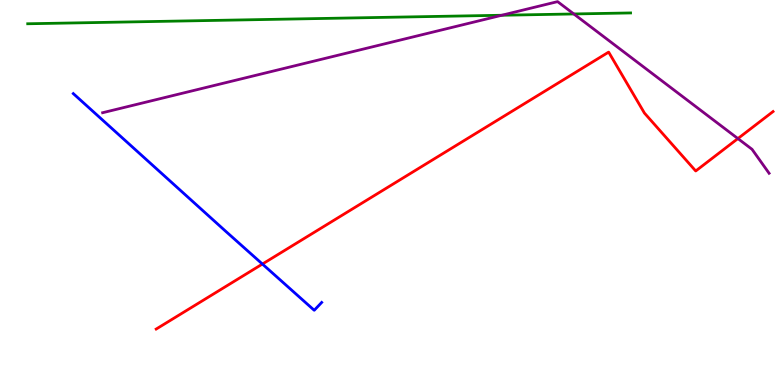[{'lines': ['blue', 'red'], 'intersections': [{'x': 3.39, 'y': 3.14}]}, {'lines': ['green', 'red'], 'intersections': []}, {'lines': ['purple', 'red'], 'intersections': [{'x': 9.52, 'y': 6.4}]}, {'lines': ['blue', 'green'], 'intersections': []}, {'lines': ['blue', 'purple'], 'intersections': []}, {'lines': ['green', 'purple'], 'intersections': [{'x': 6.47, 'y': 9.6}, {'x': 7.4, 'y': 9.64}]}]